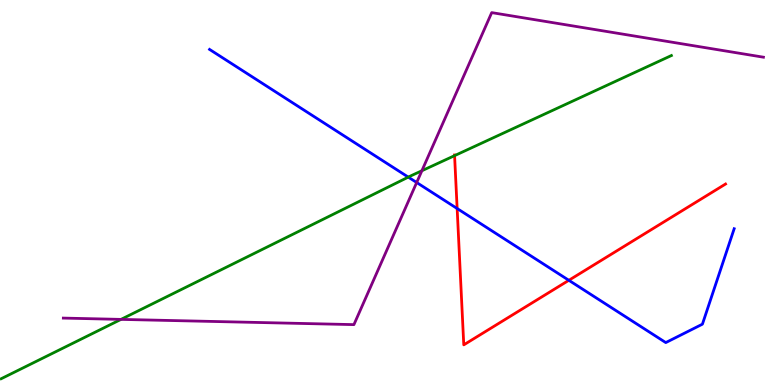[{'lines': ['blue', 'red'], 'intersections': [{'x': 5.9, 'y': 4.58}, {'x': 7.34, 'y': 2.72}]}, {'lines': ['green', 'red'], 'intersections': [{'x': 5.87, 'y': 5.96}]}, {'lines': ['purple', 'red'], 'intersections': []}, {'lines': ['blue', 'green'], 'intersections': [{'x': 5.27, 'y': 5.4}]}, {'lines': ['blue', 'purple'], 'intersections': [{'x': 5.38, 'y': 5.26}]}, {'lines': ['green', 'purple'], 'intersections': [{'x': 1.56, 'y': 1.7}, {'x': 5.44, 'y': 5.57}]}]